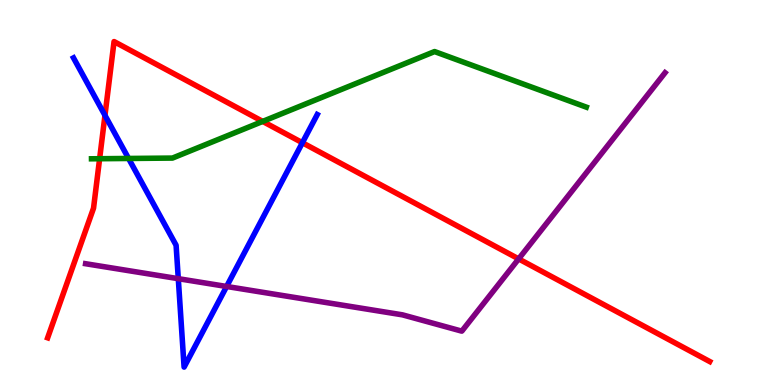[{'lines': ['blue', 'red'], 'intersections': [{'x': 1.35, 'y': 7.0}, {'x': 3.9, 'y': 6.29}]}, {'lines': ['green', 'red'], 'intersections': [{'x': 1.29, 'y': 5.88}, {'x': 3.39, 'y': 6.85}]}, {'lines': ['purple', 'red'], 'intersections': [{'x': 6.69, 'y': 3.28}]}, {'lines': ['blue', 'green'], 'intersections': [{'x': 1.66, 'y': 5.88}]}, {'lines': ['blue', 'purple'], 'intersections': [{'x': 2.3, 'y': 2.76}, {'x': 2.92, 'y': 2.56}]}, {'lines': ['green', 'purple'], 'intersections': []}]